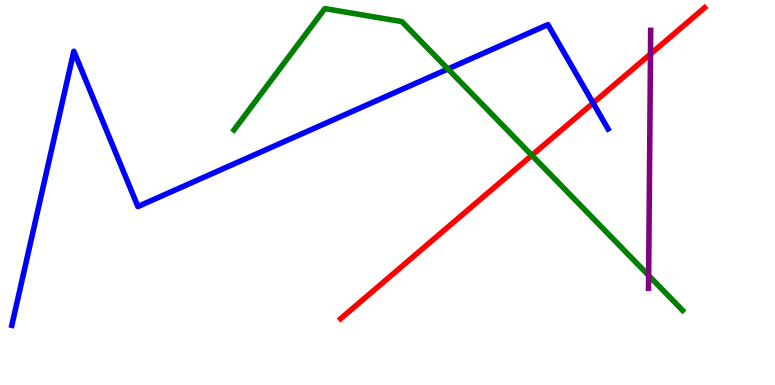[{'lines': ['blue', 'red'], 'intersections': [{'x': 7.65, 'y': 7.32}]}, {'lines': ['green', 'red'], 'intersections': [{'x': 6.86, 'y': 5.97}]}, {'lines': ['purple', 'red'], 'intersections': [{'x': 8.39, 'y': 8.6}]}, {'lines': ['blue', 'green'], 'intersections': [{'x': 5.78, 'y': 8.21}]}, {'lines': ['blue', 'purple'], 'intersections': []}, {'lines': ['green', 'purple'], 'intersections': [{'x': 8.37, 'y': 2.85}]}]